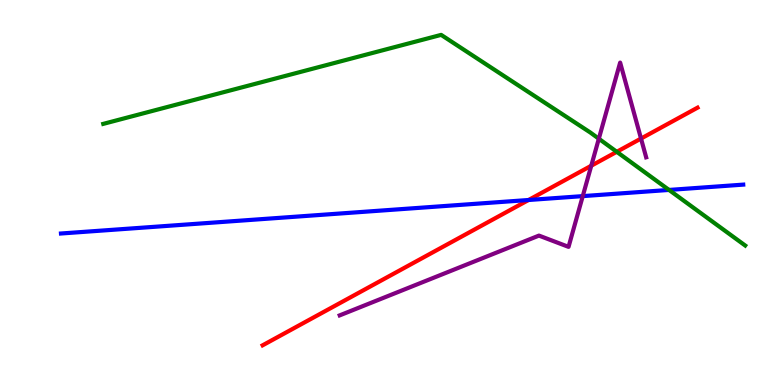[{'lines': ['blue', 'red'], 'intersections': [{'x': 6.82, 'y': 4.81}]}, {'lines': ['green', 'red'], 'intersections': [{'x': 7.96, 'y': 6.06}]}, {'lines': ['purple', 'red'], 'intersections': [{'x': 7.63, 'y': 5.7}, {'x': 8.27, 'y': 6.4}]}, {'lines': ['blue', 'green'], 'intersections': [{'x': 8.63, 'y': 5.07}]}, {'lines': ['blue', 'purple'], 'intersections': [{'x': 7.52, 'y': 4.91}]}, {'lines': ['green', 'purple'], 'intersections': [{'x': 7.73, 'y': 6.4}]}]